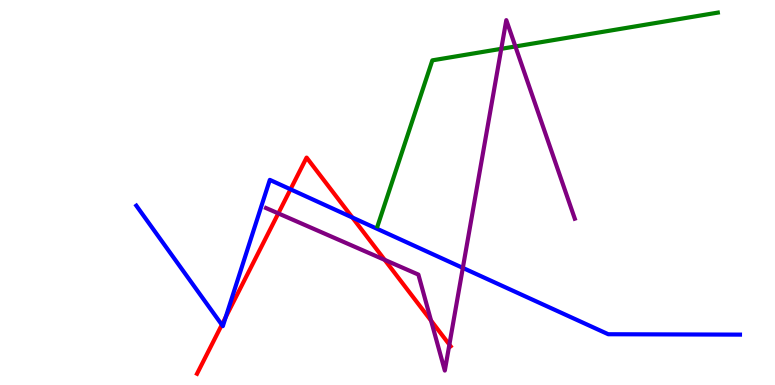[{'lines': ['blue', 'red'], 'intersections': [{'x': 2.86, 'y': 1.56}, {'x': 2.91, 'y': 1.76}, {'x': 3.75, 'y': 5.08}, {'x': 4.55, 'y': 4.35}]}, {'lines': ['green', 'red'], 'intersections': []}, {'lines': ['purple', 'red'], 'intersections': [{'x': 3.59, 'y': 4.46}, {'x': 4.96, 'y': 3.25}, {'x': 5.56, 'y': 1.67}, {'x': 5.8, 'y': 1.05}]}, {'lines': ['blue', 'green'], 'intersections': []}, {'lines': ['blue', 'purple'], 'intersections': [{'x': 5.97, 'y': 3.04}]}, {'lines': ['green', 'purple'], 'intersections': [{'x': 6.47, 'y': 8.73}, {'x': 6.65, 'y': 8.79}]}]